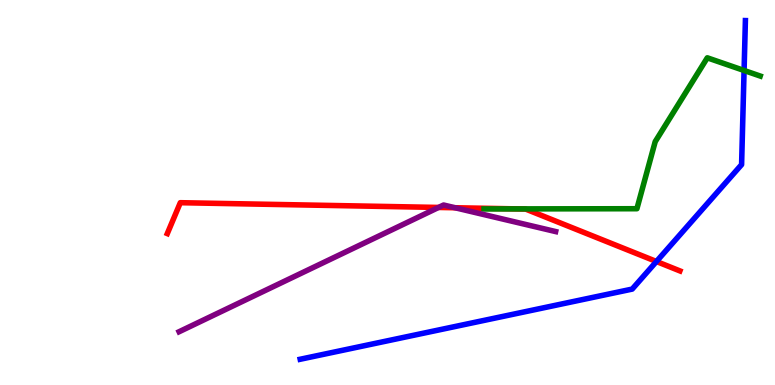[{'lines': ['blue', 'red'], 'intersections': [{'x': 8.47, 'y': 3.21}]}, {'lines': ['green', 'red'], 'intersections': [{'x': 6.68, 'y': 4.57}]}, {'lines': ['purple', 'red'], 'intersections': [{'x': 5.66, 'y': 4.61}, {'x': 5.87, 'y': 4.6}]}, {'lines': ['blue', 'green'], 'intersections': [{'x': 9.6, 'y': 8.17}]}, {'lines': ['blue', 'purple'], 'intersections': []}, {'lines': ['green', 'purple'], 'intersections': []}]